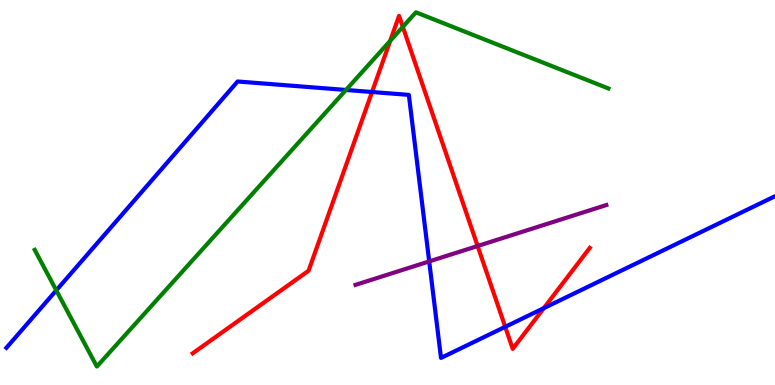[{'lines': ['blue', 'red'], 'intersections': [{'x': 4.8, 'y': 7.61}, {'x': 6.52, 'y': 1.51}, {'x': 7.02, 'y': 2.0}]}, {'lines': ['green', 'red'], 'intersections': [{'x': 5.03, 'y': 8.94}, {'x': 5.2, 'y': 9.3}]}, {'lines': ['purple', 'red'], 'intersections': [{'x': 6.16, 'y': 3.61}]}, {'lines': ['blue', 'green'], 'intersections': [{'x': 0.726, 'y': 2.46}, {'x': 4.46, 'y': 7.66}]}, {'lines': ['blue', 'purple'], 'intersections': [{'x': 5.54, 'y': 3.21}]}, {'lines': ['green', 'purple'], 'intersections': []}]